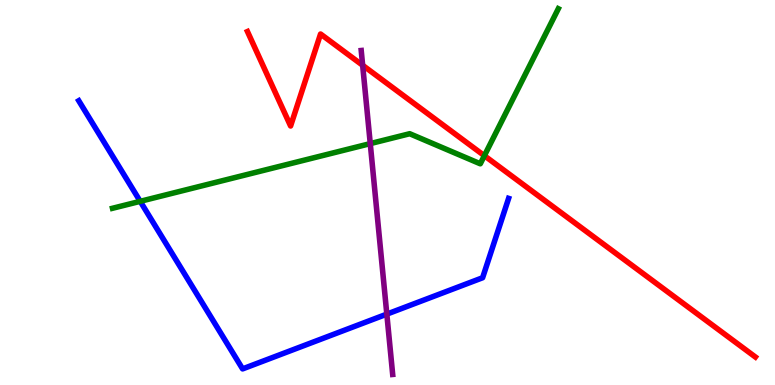[{'lines': ['blue', 'red'], 'intersections': []}, {'lines': ['green', 'red'], 'intersections': [{'x': 6.25, 'y': 5.96}]}, {'lines': ['purple', 'red'], 'intersections': [{'x': 4.68, 'y': 8.3}]}, {'lines': ['blue', 'green'], 'intersections': [{'x': 1.81, 'y': 4.77}]}, {'lines': ['blue', 'purple'], 'intersections': [{'x': 4.99, 'y': 1.84}]}, {'lines': ['green', 'purple'], 'intersections': [{'x': 4.78, 'y': 6.27}]}]